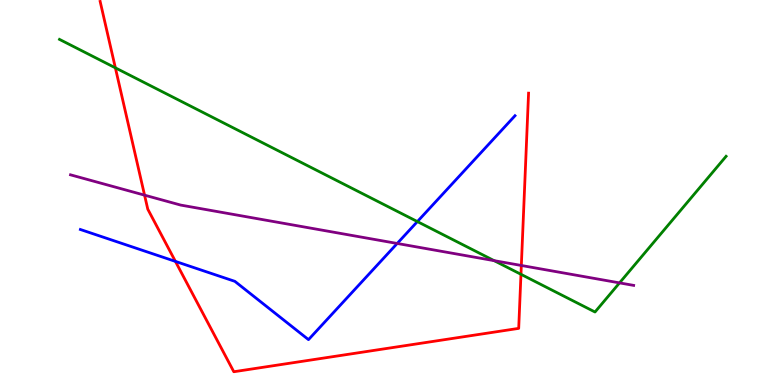[{'lines': ['blue', 'red'], 'intersections': [{'x': 2.26, 'y': 3.21}]}, {'lines': ['green', 'red'], 'intersections': [{'x': 1.49, 'y': 8.24}, {'x': 6.72, 'y': 2.88}]}, {'lines': ['purple', 'red'], 'intersections': [{'x': 1.87, 'y': 4.93}, {'x': 6.73, 'y': 3.1}]}, {'lines': ['blue', 'green'], 'intersections': [{'x': 5.39, 'y': 4.24}]}, {'lines': ['blue', 'purple'], 'intersections': [{'x': 5.13, 'y': 3.68}]}, {'lines': ['green', 'purple'], 'intersections': [{'x': 6.38, 'y': 3.23}, {'x': 7.99, 'y': 2.65}]}]